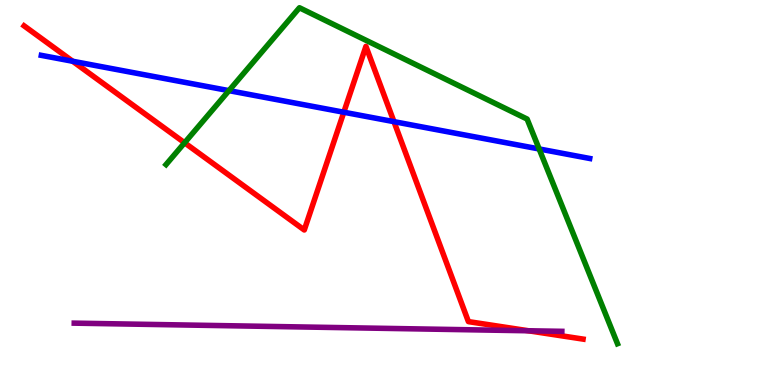[{'lines': ['blue', 'red'], 'intersections': [{'x': 0.938, 'y': 8.41}, {'x': 4.44, 'y': 7.08}, {'x': 5.08, 'y': 6.84}]}, {'lines': ['green', 'red'], 'intersections': [{'x': 2.38, 'y': 6.29}]}, {'lines': ['purple', 'red'], 'intersections': [{'x': 6.82, 'y': 1.41}]}, {'lines': ['blue', 'green'], 'intersections': [{'x': 2.95, 'y': 7.65}, {'x': 6.96, 'y': 6.13}]}, {'lines': ['blue', 'purple'], 'intersections': []}, {'lines': ['green', 'purple'], 'intersections': []}]